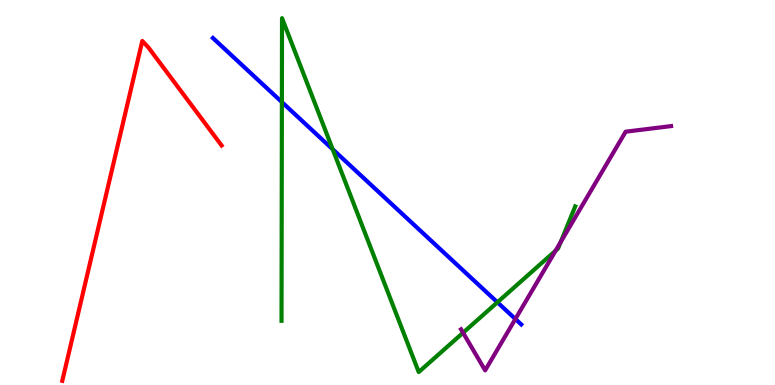[{'lines': ['blue', 'red'], 'intersections': []}, {'lines': ['green', 'red'], 'intersections': []}, {'lines': ['purple', 'red'], 'intersections': []}, {'lines': ['blue', 'green'], 'intersections': [{'x': 3.64, 'y': 7.35}, {'x': 4.29, 'y': 6.12}, {'x': 6.42, 'y': 2.15}]}, {'lines': ['blue', 'purple'], 'intersections': [{'x': 6.65, 'y': 1.71}]}, {'lines': ['green', 'purple'], 'intersections': [{'x': 5.98, 'y': 1.36}, {'x': 7.17, 'y': 3.49}, {'x': 7.23, 'y': 3.71}]}]